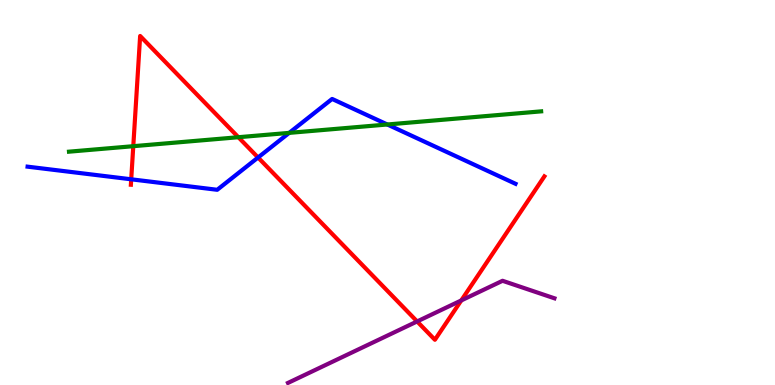[{'lines': ['blue', 'red'], 'intersections': [{'x': 1.69, 'y': 5.34}, {'x': 3.33, 'y': 5.91}]}, {'lines': ['green', 'red'], 'intersections': [{'x': 1.72, 'y': 6.2}, {'x': 3.08, 'y': 6.44}]}, {'lines': ['purple', 'red'], 'intersections': [{'x': 5.38, 'y': 1.65}, {'x': 5.95, 'y': 2.2}]}, {'lines': ['blue', 'green'], 'intersections': [{'x': 3.73, 'y': 6.55}, {'x': 5.0, 'y': 6.77}]}, {'lines': ['blue', 'purple'], 'intersections': []}, {'lines': ['green', 'purple'], 'intersections': []}]